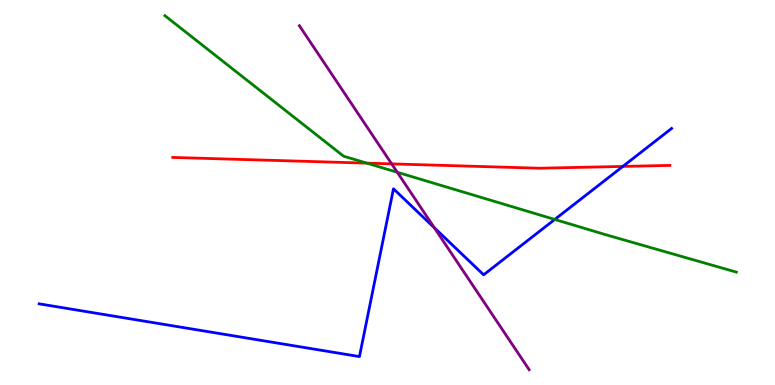[{'lines': ['blue', 'red'], 'intersections': [{'x': 8.04, 'y': 5.68}]}, {'lines': ['green', 'red'], 'intersections': [{'x': 4.73, 'y': 5.76}]}, {'lines': ['purple', 'red'], 'intersections': [{'x': 5.05, 'y': 5.74}]}, {'lines': ['blue', 'green'], 'intersections': [{'x': 7.16, 'y': 4.3}]}, {'lines': ['blue', 'purple'], 'intersections': [{'x': 5.6, 'y': 4.08}]}, {'lines': ['green', 'purple'], 'intersections': [{'x': 5.13, 'y': 5.53}]}]